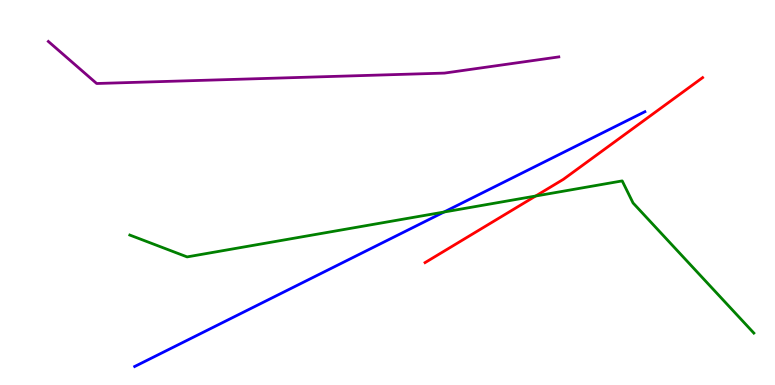[{'lines': ['blue', 'red'], 'intersections': []}, {'lines': ['green', 'red'], 'intersections': [{'x': 6.91, 'y': 4.91}]}, {'lines': ['purple', 'red'], 'intersections': []}, {'lines': ['blue', 'green'], 'intersections': [{'x': 5.73, 'y': 4.49}]}, {'lines': ['blue', 'purple'], 'intersections': []}, {'lines': ['green', 'purple'], 'intersections': []}]